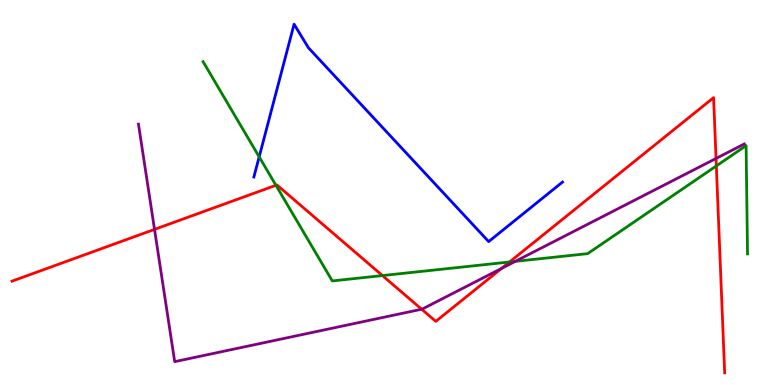[{'lines': ['blue', 'red'], 'intersections': []}, {'lines': ['green', 'red'], 'intersections': [{'x': 3.56, 'y': 5.19}, {'x': 4.93, 'y': 2.84}, {'x': 6.57, 'y': 3.2}, {'x': 9.24, 'y': 5.69}]}, {'lines': ['purple', 'red'], 'intersections': [{'x': 1.99, 'y': 4.04}, {'x': 5.44, 'y': 1.97}, {'x': 6.47, 'y': 3.03}, {'x': 9.24, 'y': 5.88}]}, {'lines': ['blue', 'green'], 'intersections': [{'x': 3.34, 'y': 5.93}]}, {'lines': ['blue', 'purple'], 'intersections': []}, {'lines': ['green', 'purple'], 'intersections': [{'x': 6.65, 'y': 3.21}]}]